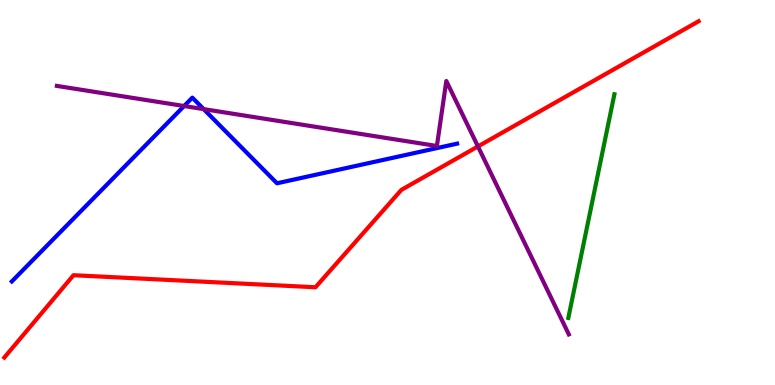[{'lines': ['blue', 'red'], 'intersections': []}, {'lines': ['green', 'red'], 'intersections': []}, {'lines': ['purple', 'red'], 'intersections': [{'x': 6.17, 'y': 6.2}]}, {'lines': ['blue', 'green'], 'intersections': []}, {'lines': ['blue', 'purple'], 'intersections': [{'x': 2.38, 'y': 7.25}, {'x': 2.63, 'y': 7.17}]}, {'lines': ['green', 'purple'], 'intersections': []}]